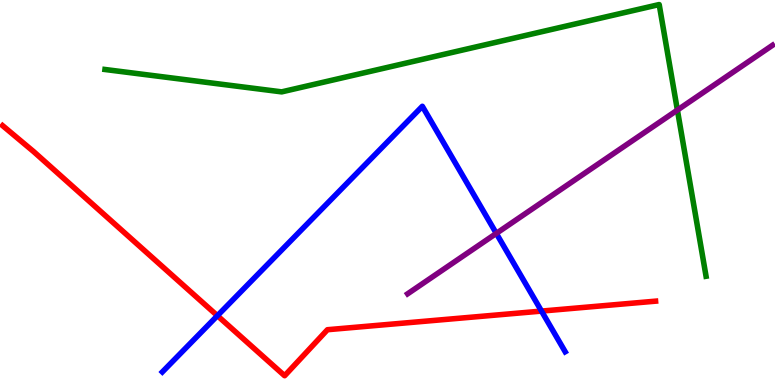[{'lines': ['blue', 'red'], 'intersections': [{'x': 2.81, 'y': 1.8}, {'x': 6.99, 'y': 1.92}]}, {'lines': ['green', 'red'], 'intersections': []}, {'lines': ['purple', 'red'], 'intersections': []}, {'lines': ['blue', 'green'], 'intersections': []}, {'lines': ['blue', 'purple'], 'intersections': [{'x': 6.4, 'y': 3.94}]}, {'lines': ['green', 'purple'], 'intersections': [{'x': 8.74, 'y': 7.14}]}]